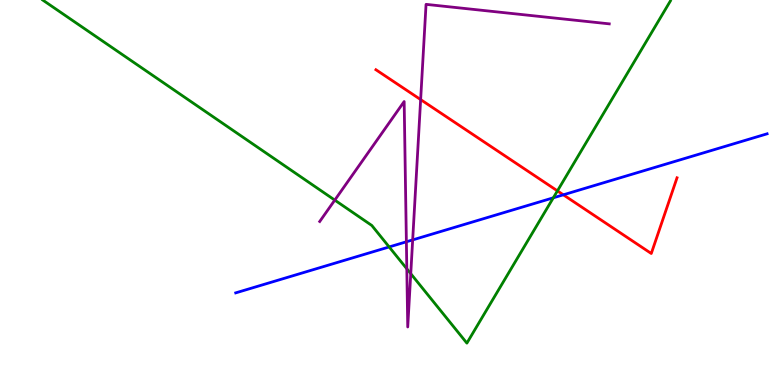[{'lines': ['blue', 'red'], 'intersections': [{'x': 7.27, 'y': 4.94}]}, {'lines': ['green', 'red'], 'intersections': [{'x': 7.19, 'y': 5.04}]}, {'lines': ['purple', 'red'], 'intersections': [{'x': 5.43, 'y': 7.41}]}, {'lines': ['blue', 'green'], 'intersections': [{'x': 5.02, 'y': 3.59}, {'x': 7.14, 'y': 4.86}]}, {'lines': ['blue', 'purple'], 'intersections': [{'x': 5.24, 'y': 3.72}, {'x': 5.32, 'y': 3.77}]}, {'lines': ['green', 'purple'], 'intersections': [{'x': 4.32, 'y': 4.8}, {'x': 5.25, 'y': 3.02}, {'x': 5.3, 'y': 2.89}]}]